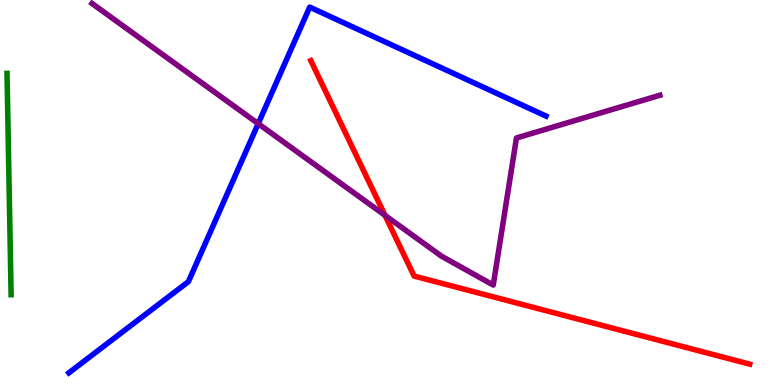[{'lines': ['blue', 'red'], 'intersections': []}, {'lines': ['green', 'red'], 'intersections': []}, {'lines': ['purple', 'red'], 'intersections': [{'x': 4.97, 'y': 4.41}]}, {'lines': ['blue', 'green'], 'intersections': []}, {'lines': ['blue', 'purple'], 'intersections': [{'x': 3.33, 'y': 6.79}]}, {'lines': ['green', 'purple'], 'intersections': []}]